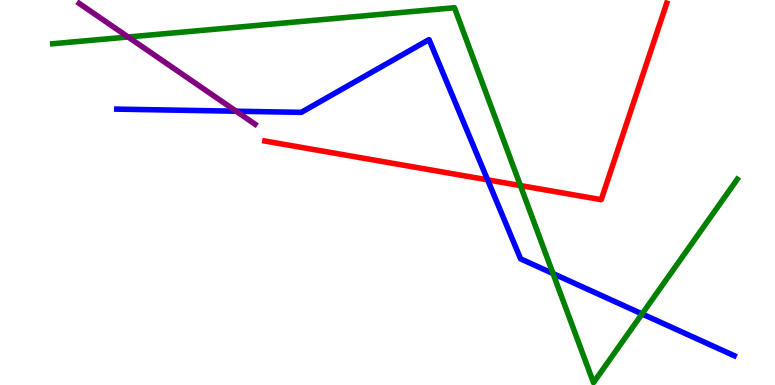[{'lines': ['blue', 'red'], 'intersections': [{'x': 6.29, 'y': 5.33}]}, {'lines': ['green', 'red'], 'intersections': [{'x': 6.71, 'y': 5.18}]}, {'lines': ['purple', 'red'], 'intersections': []}, {'lines': ['blue', 'green'], 'intersections': [{'x': 7.14, 'y': 2.89}, {'x': 8.28, 'y': 1.85}]}, {'lines': ['blue', 'purple'], 'intersections': [{'x': 3.05, 'y': 7.11}]}, {'lines': ['green', 'purple'], 'intersections': [{'x': 1.65, 'y': 9.04}]}]